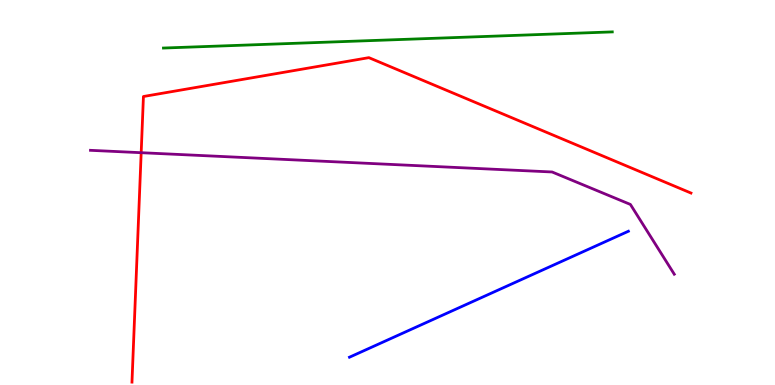[{'lines': ['blue', 'red'], 'intersections': []}, {'lines': ['green', 'red'], 'intersections': []}, {'lines': ['purple', 'red'], 'intersections': [{'x': 1.82, 'y': 6.03}]}, {'lines': ['blue', 'green'], 'intersections': []}, {'lines': ['blue', 'purple'], 'intersections': []}, {'lines': ['green', 'purple'], 'intersections': []}]